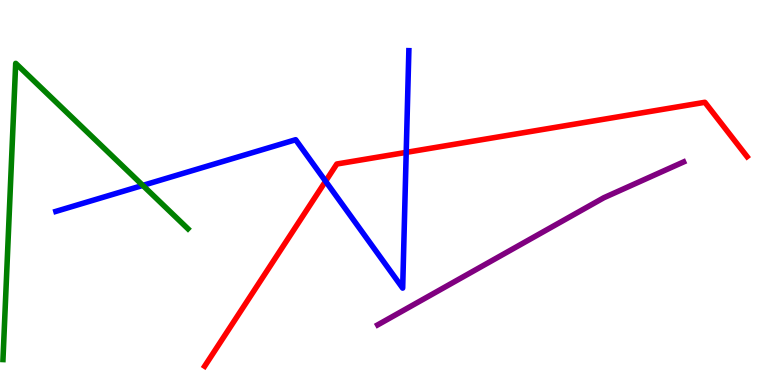[{'lines': ['blue', 'red'], 'intersections': [{'x': 4.2, 'y': 5.29}, {'x': 5.24, 'y': 6.04}]}, {'lines': ['green', 'red'], 'intersections': []}, {'lines': ['purple', 'red'], 'intersections': []}, {'lines': ['blue', 'green'], 'intersections': [{'x': 1.84, 'y': 5.18}]}, {'lines': ['blue', 'purple'], 'intersections': []}, {'lines': ['green', 'purple'], 'intersections': []}]